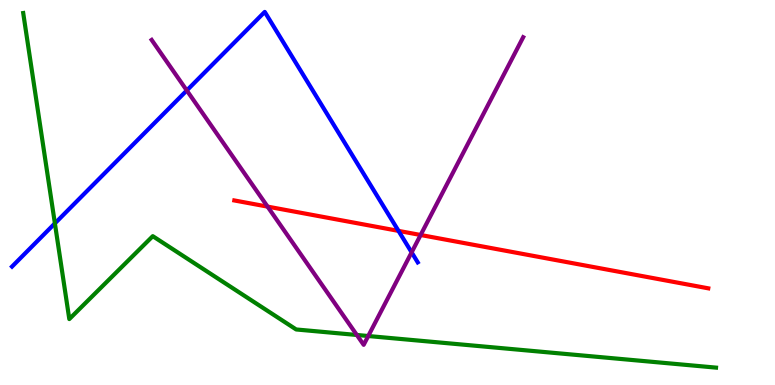[{'lines': ['blue', 'red'], 'intersections': [{'x': 5.14, 'y': 4.0}]}, {'lines': ['green', 'red'], 'intersections': []}, {'lines': ['purple', 'red'], 'intersections': [{'x': 3.45, 'y': 4.63}, {'x': 5.43, 'y': 3.9}]}, {'lines': ['blue', 'green'], 'intersections': [{'x': 0.708, 'y': 4.2}]}, {'lines': ['blue', 'purple'], 'intersections': [{'x': 2.41, 'y': 7.65}, {'x': 5.31, 'y': 3.45}]}, {'lines': ['green', 'purple'], 'intersections': [{'x': 4.6, 'y': 1.3}, {'x': 4.75, 'y': 1.27}]}]